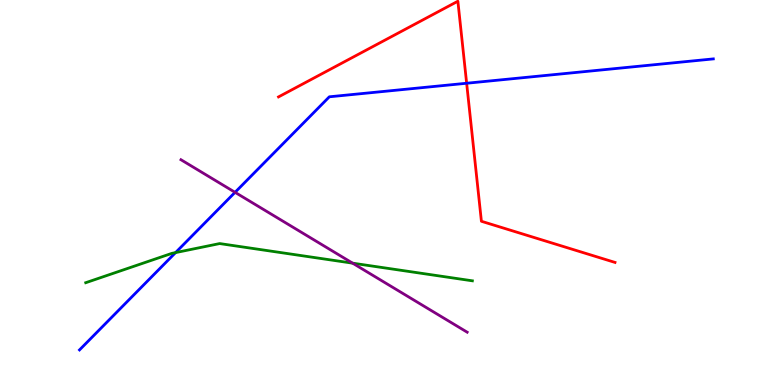[{'lines': ['blue', 'red'], 'intersections': [{'x': 6.02, 'y': 7.84}]}, {'lines': ['green', 'red'], 'intersections': []}, {'lines': ['purple', 'red'], 'intersections': []}, {'lines': ['blue', 'green'], 'intersections': [{'x': 2.27, 'y': 3.44}]}, {'lines': ['blue', 'purple'], 'intersections': [{'x': 3.03, 'y': 5.0}]}, {'lines': ['green', 'purple'], 'intersections': [{'x': 4.55, 'y': 3.16}]}]